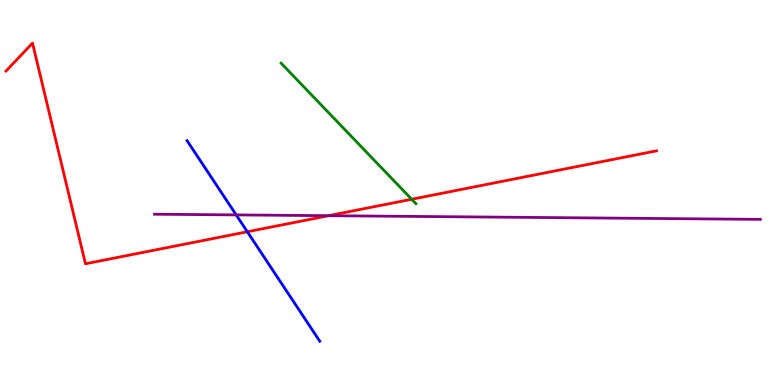[{'lines': ['blue', 'red'], 'intersections': [{'x': 3.19, 'y': 3.98}]}, {'lines': ['green', 'red'], 'intersections': [{'x': 5.31, 'y': 4.82}]}, {'lines': ['purple', 'red'], 'intersections': [{'x': 4.24, 'y': 4.4}]}, {'lines': ['blue', 'green'], 'intersections': []}, {'lines': ['blue', 'purple'], 'intersections': [{'x': 3.05, 'y': 4.42}]}, {'lines': ['green', 'purple'], 'intersections': []}]